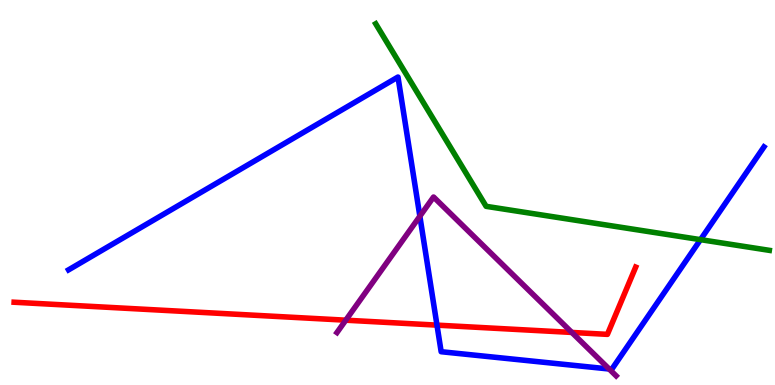[{'lines': ['blue', 'red'], 'intersections': [{'x': 5.64, 'y': 1.55}]}, {'lines': ['green', 'red'], 'intersections': []}, {'lines': ['purple', 'red'], 'intersections': [{'x': 4.46, 'y': 1.68}, {'x': 7.38, 'y': 1.37}]}, {'lines': ['blue', 'green'], 'intersections': [{'x': 9.04, 'y': 3.78}]}, {'lines': ['blue', 'purple'], 'intersections': [{'x': 5.42, 'y': 4.38}, {'x': 7.86, 'y': 0.415}]}, {'lines': ['green', 'purple'], 'intersections': []}]